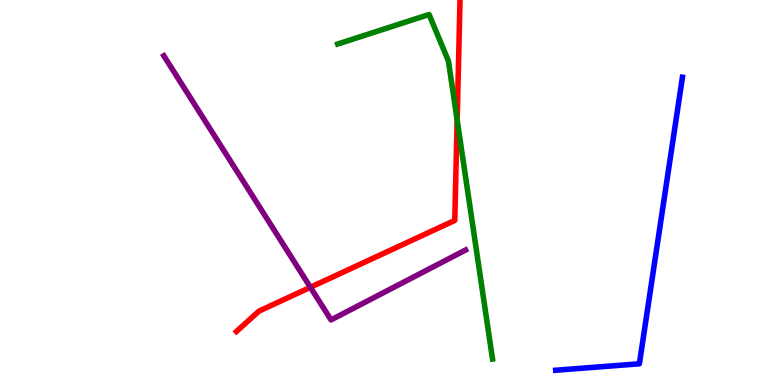[{'lines': ['blue', 'red'], 'intersections': []}, {'lines': ['green', 'red'], 'intersections': [{'x': 5.9, 'y': 6.88}]}, {'lines': ['purple', 'red'], 'intersections': [{'x': 4.01, 'y': 2.54}]}, {'lines': ['blue', 'green'], 'intersections': []}, {'lines': ['blue', 'purple'], 'intersections': []}, {'lines': ['green', 'purple'], 'intersections': []}]